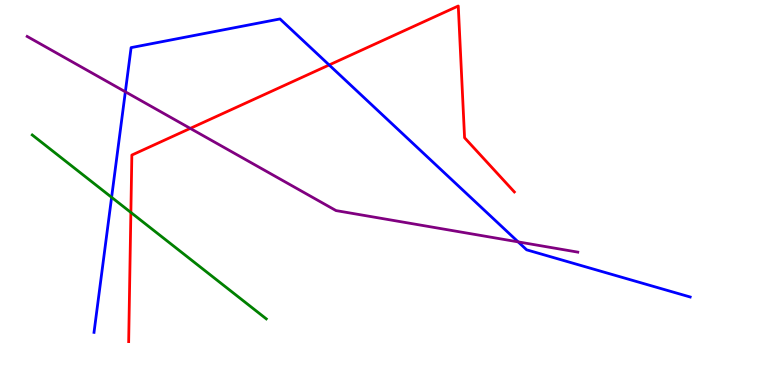[{'lines': ['blue', 'red'], 'intersections': [{'x': 4.25, 'y': 8.31}]}, {'lines': ['green', 'red'], 'intersections': [{'x': 1.69, 'y': 4.48}]}, {'lines': ['purple', 'red'], 'intersections': [{'x': 2.45, 'y': 6.67}]}, {'lines': ['blue', 'green'], 'intersections': [{'x': 1.44, 'y': 4.87}]}, {'lines': ['blue', 'purple'], 'intersections': [{'x': 1.62, 'y': 7.62}, {'x': 6.69, 'y': 3.72}]}, {'lines': ['green', 'purple'], 'intersections': []}]